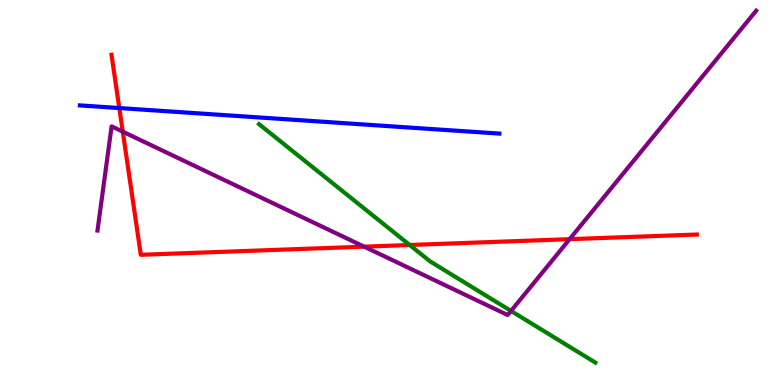[{'lines': ['blue', 'red'], 'intersections': [{'x': 1.54, 'y': 7.19}]}, {'lines': ['green', 'red'], 'intersections': [{'x': 5.29, 'y': 3.64}]}, {'lines': ['purple', 'red'], 'intersections': [{'x': 1.58, 'y': 6.58}, {'x': 4.7, 'y': 3.59}, {'x': 7.35, 'y': 3.79}]}, {'lines': ['blue', 'green'], 'intersections': []}, {'lines': ['blue', 'purple'], 'intersections': []}, {'lines': ['green', 'purple'], 'intersections': [{'x': 6.59, 'y': 1.92}]}]